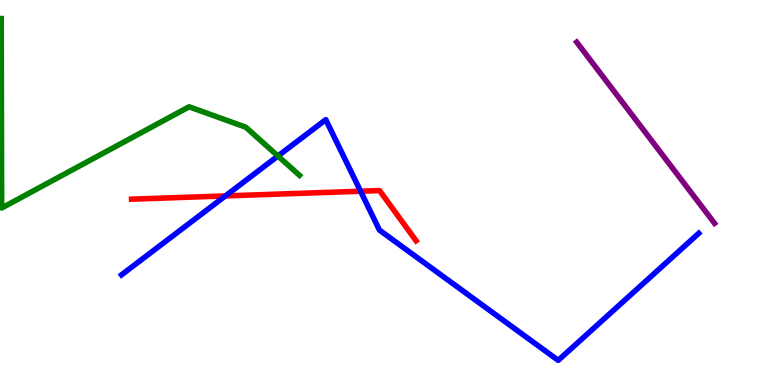[{'lines': ['blue', 'red'], 'intersections': [{'x': 2.91, 'y': 4.91}, {'x': 4.65, 'y': 5.03}]}, {'lines': ['green', 'red'], 'intersections': []}, {'lines': ['purple', 'red'], 'intersections': []}, {'lines': ['blue', 'green'], 'intersections': [{'x': 3.59, 'y': 5.95}]}, {'lines': ['blue', 'purple'], 'intersections': []}, {'lines': ['green', 'purple'], 'intersections': []}]